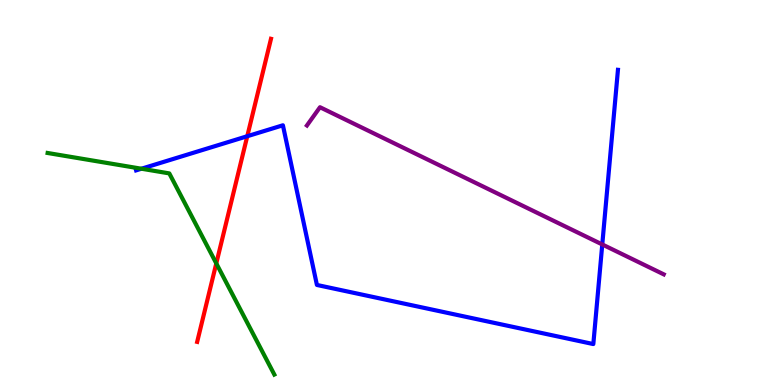[{'lines': ['blue', 'red'], 'intersections': [{'x': 3.19, 'y': 6.46}]}, {'lines': ['green', 'red'], 'intersections': [{'x': 2.79, 'y': 3.16}]}, {'lines': ['purple', 'red'], 'intersections': []}, {'lines': ['blue', 'green'], 'intersections': [{'x': 1.82, 'y': 5.62}]}, {'lines': ['blue', 'purple'], 'intersections': [{'x': 7.77, 'y': 3.65}]}, {'lines': ['green', 'purple'], 'intersections': []}]